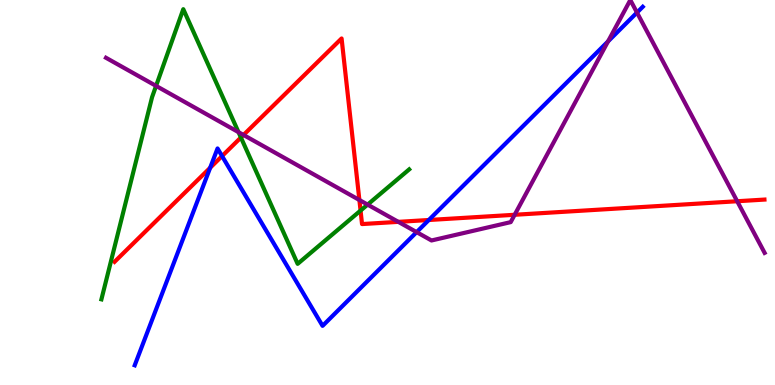[{'lines': ['blue', 'red'], 'intersections': [{'x': 2.71, 'y': 5.64}, {'x': 2.87, 'y': 5.95}, {'x': 5.53, 'y': 4.29}]}, {'lines': ['green', 'red'], 'intersections': [{'x': 3.11, 'y': 6.43}, {'x': 4.65, 'y': 4.53}]}, {'lines': ['purple', 'red'], 'intersections': [{'x': 3.14, 'y': 6.49}, {'x': 4.64, 'y': 4.81}, {'x': 5.14, 'y': 4.24}, {'x': 6.64, 'y': 4.42}, {'x': 9.51, 'y': 4.77}]}, {'lines': ['blue', 'green'], 'intersections': []}, {'lines': ['blue', 'purple'], 'intersections': [{'x': 5.38, 'y': 3.97}, {'x': 7.85, 'y': 8.92}, {'x': 8.22, 'y': 9.67}]}, {'lines': ['green', 'purple'], 'intersections': [{'x': 2.01, 'y': 7.77}, {'x': 3.08, 'y': 6.57}, {'x': 4.74, 'y': 4.69}]}]